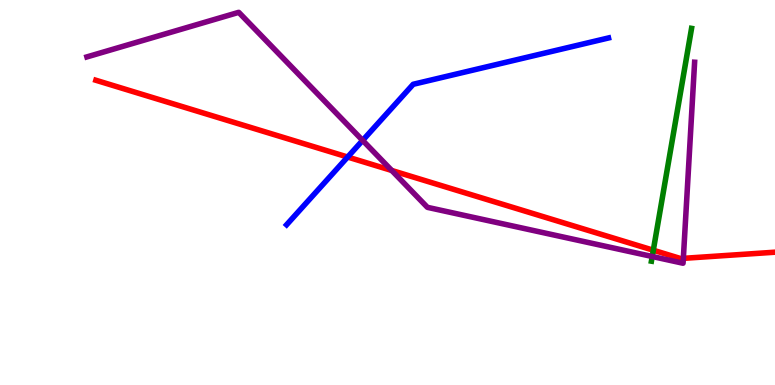[{'lines': ['blue', 'red'], 'intersections': [{'x': 4.49, 'y': 5.92}]}, {'lines': ['green', 'red'], 'intersections': [{'x': 8.43, 'y': 3.5}]}, {'lines': ['purple', 'red'], 'intersections': [{'x': 5.05, 'y': 5.57}, {'x': 8.82, 'y': 3.29}]}, {'lines': ['blue', 'green'], 'intersections': []}, {'lines': ['blue', 'purple'], 'intersections': [{'x': 4.68, 'y': 6.35}]}, {'lines': ['green', 'purple'], 'intersections': [{'x': 8.42, 'y': 3.34}]}]